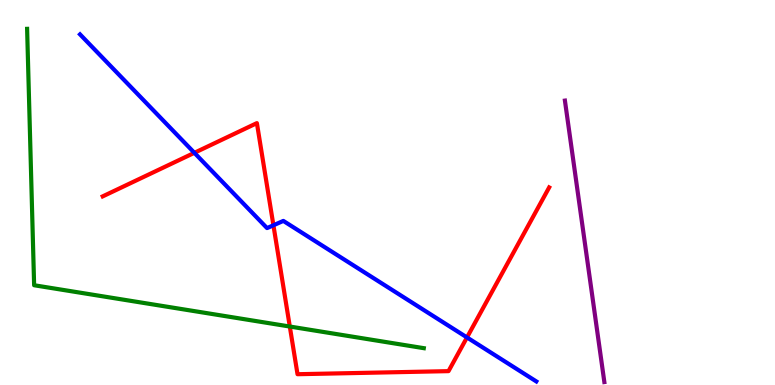[{'lines': ['blue', 'red'], 'intersections': [{'x': 2.51, 'y': 6.03}, {'x': 3.53, 'y': 4.15}, {'x': 6.03, 'y': 1.24}]}, {'lines': ['green', 'red'], 'intersections': [{'x': 3.74, 'y': 1.52}]}, {'lines': ['purple', 'red'], 'intersections': []}, {'lines': ['blue', 'green'], 'intersections': []}, {'lines': ['blue', 'purple'], 'intersections': []}, {'lines': ['green', 'purple'], 'intersections': []}]